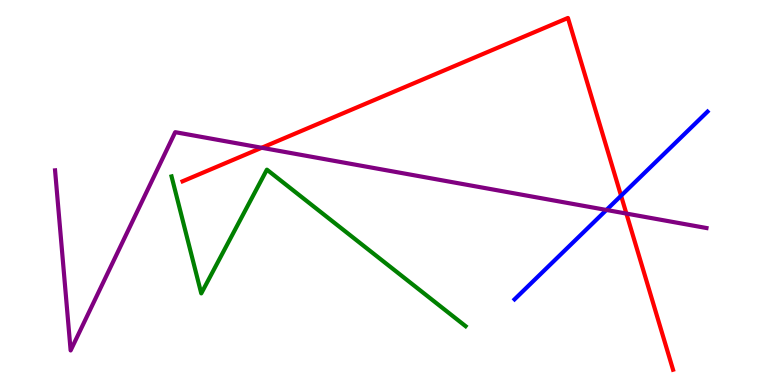[{'lines': ['blue', 'red'], 'intersections': [{'x': 8.01, 'y': 4.92}]}, {'lines': ['green', 'red'], 'intersections': []}, {'lines': ['purple', 'red'], 'intersections': [{'x': 3.38, 'y': 6.16}, {'x': 8.08, 'y': 4.45}]}, {'lines': ['blue', 'green'], 'intersections': []}, {'lines': ['blue', 'purple'], 'intersections': [{'x': 7.82, 'y': 4.55}]}, {'lines': ['green', 'purple'], 'intersections': []}]